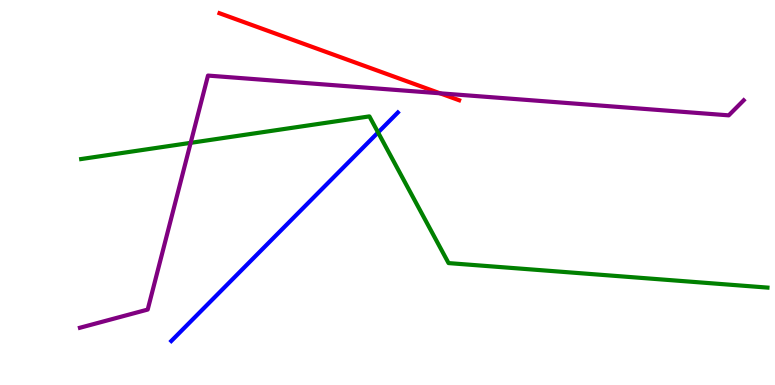[{'lines': ['blue', 'red'], 'intersections': []}, {'lines': ['green', 'red'], 'intersections': []}, {'lines': ['purple', 'red'], 'intersections': [{'x': 5.68, 'y': 7.58}]}, {'lines': ['blue', 'green'], 'intersections': [{'x': 4.88, 'y': 6.56}]}, {'lines': ['blue', 'purple'], 'intersections': []}, {'lines': ['green', 'purple'], 'intersections': [{'x': 2.46, 'y': 6.29}]}]